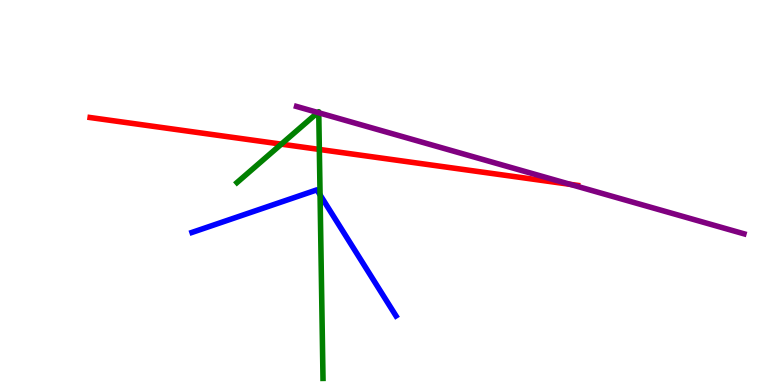[{'lines': ['blue', 'red'], 'intersections': []}, {'lines': ['green', 'red'], 'intersections': [{'x': 3.63, 'y': 6.26}, {'x': 4.12, 'y': 6.12}]}, {'lines': ['purple', 'red'], 'intersections': [{'x': 7.36, 'y': 5.21}]}, {'lines': ['blue', 'green'], 'intersections': [{'x': 4.13, 'y': 4.94}]}, {'lines': ['blue', 'purple'], 'intersections': []}, {'lines': ['green', 'purple'], 'intersections': [{'x': 4.1, 'y': 7.08}, {'x': 4.11, 'y': 7.07}]}]